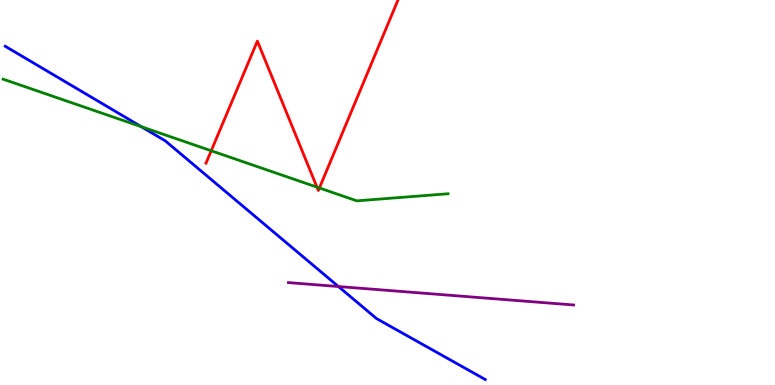[{'lines': ['blue', 'red'], 'intersections': []}, {'lines': ['green', 'red'], 'intersections': [{'x': 2.73, 'y': 6.08}, {'x': 4.09, 'y': 5.14}, {'x': 4.12, 'y': 5.12}]}, {'lines': ['purple', 'red'], 'intersections': []}, {'lines': ['blue', 'green'], 'intersections': [{'x': 1.82, 'y': 6.71}]}, {'lines': ['blue', 'purple'], 'intersections': [{'x': 4.37, 'y': 2.56}]}, {'lines': ['green', 'purple'], 'intersections': []}]